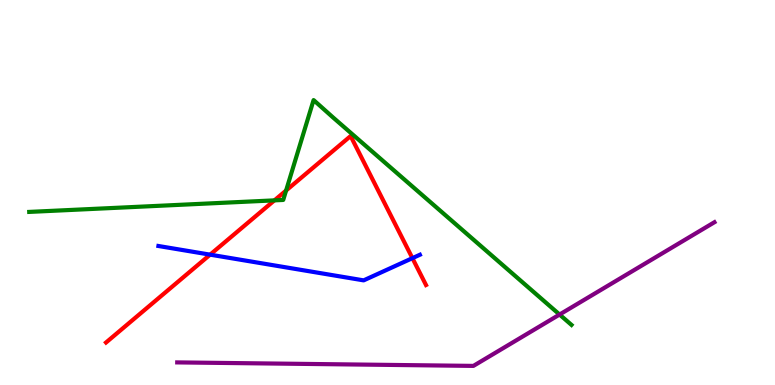[{'lines': ['blue', 'red'], 'intersections': [{'x': 2.71, 'y': 3.39}, {'x': 5.32, 'y': 3.29}]}, {'lines': ['green', 'red'], 'intersections': [{'x': 3.54, 'y': 4.8}, {'x': 3.69, 'y': 5.05}]}, {'lines': ['purple', 'red'], 'intersections': []}, {'lines': ['blue', 'green'], 'intersections': []}, {'lines': ['blue', 'purple'], 'intersections': []}, {'lines': ['green', 'purple'], 'intersections': [{'x': 7.22, 'y': 1.83}]}]